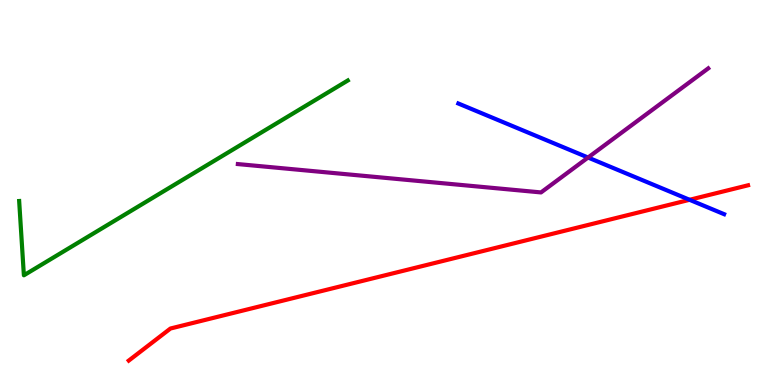[{'lines': ['blue', 'red'], 'intersections': [{'x': 8.9, 'y': 4.81}]}, {'lines': ['green', 'red'], 'intersections': []}, {'lines': ['purple', 'red'], 'intersections': []}, {'lines': ['blue', 'green'], 'intersections': []}, {'lines': ['blue', 'purple'], 'intersections': [{'x': 7.59, 'y': 5.91}]}, {'lines': ['green', 'purple'], 'intersections': []}]